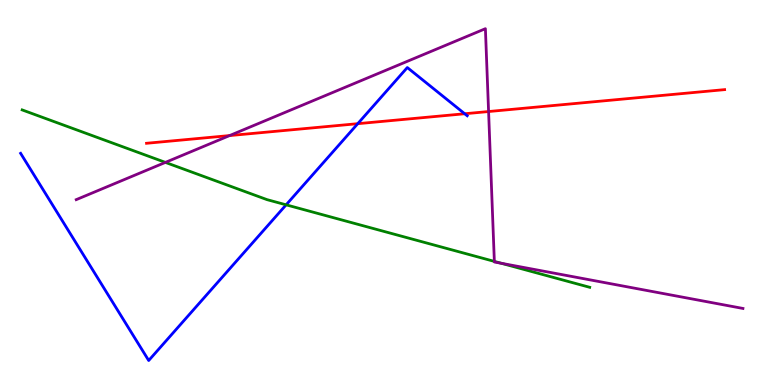[{'lines': ['blue', 'red'], 'intersections': [{'x': 4.62, 'y': 6.79}, {'x': 6.0, 'y': 7.05}]}, {'lines': ['green', 'red'], 'intersections': []}, {'lines': ['purple', 'red'], 'intersections': [{'x': 2.96, 'y': 6.48}, {'x': 6.3, 'y': 7.1}]}, {'lines': ['blue', 'green'], 'intersections': [{'x': 3.69, 'y': 4.68}]}, {'lines': ['blue', 'purple'], 'intersections': []}, {'lines': ['green', 'purple'], 'intersections': [{'x': 2.13, 'y': 5.78}, {'x': 6.38, 'y': 3.21}, {'x': 6.47, 'y': 3.16}]}]